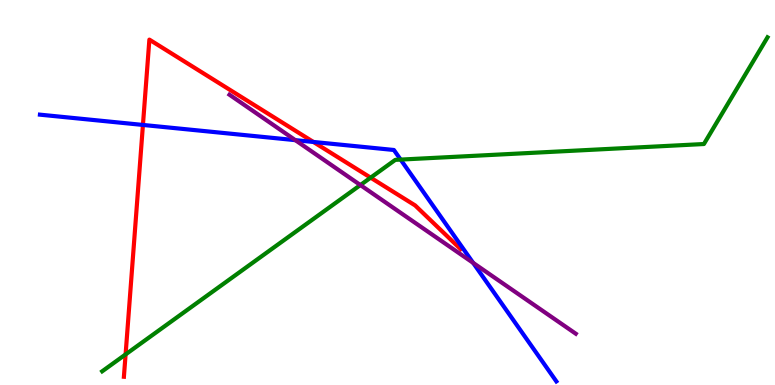[{'lines': ['blue', 'red'], 'intersections': [{'x': 1.84, 'y': 6.75}, {'x': 4.04, 'y': 6.31}]}, {'lines': ['green', 'red'], 'intersections': [{'x': 1.62, 'y': 0.794}, {'x': 4.78, 'y': 5.39}]}, {'lines': ['purple', 'red'], 'intersections': []}, {'lines': ['blue', 'green'], 'intersections': [{'x': 5.17, 'y': 5.85}]}, {'lines': ['blue', 'purple'], 'intersections': [{'x': 3.81, 'y': 6.36}, {'x': 6.11, 'y': 3.17}]}, {'lines': ['green', 'purple'], 'intersections': [{'x': 4.65, 'y': 5.19}]}]